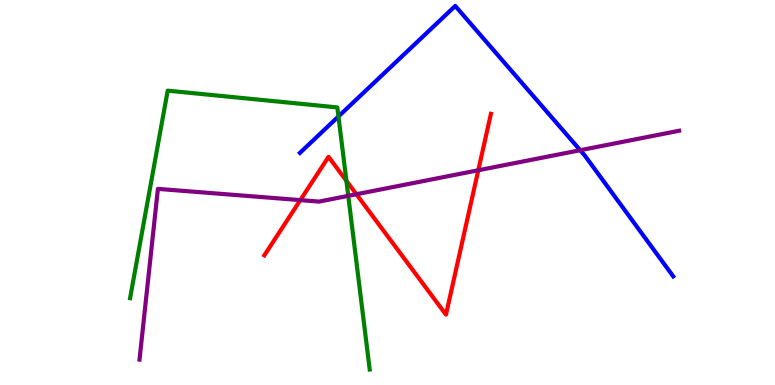[{'lines': ['blue', 'red'], 'intersections': []}, {'lines': ['green', 'red'], 'intersections': [{'x': 4.47, 'y': 5.3}]}, {'lines': ['purple', 'red'], 'intersections': [{'x': 3.88, 'y': 4.8}, {'x': 4.6, 'y': 4.95}, {'x': 6.17, 'y': 5.58}]}, {'lines': ['blue', 'green'], 'intersections': [{'x': 4.37, 'y': 6.98}]}, {'lines': ['blue', 'purple'], 'intersections': [{'x': 7.49, 'y': 6.1}]}, {'lines': ['green', 'purple'], 'intersections': [{'x': 4.49, 'y': 4.91}]}]